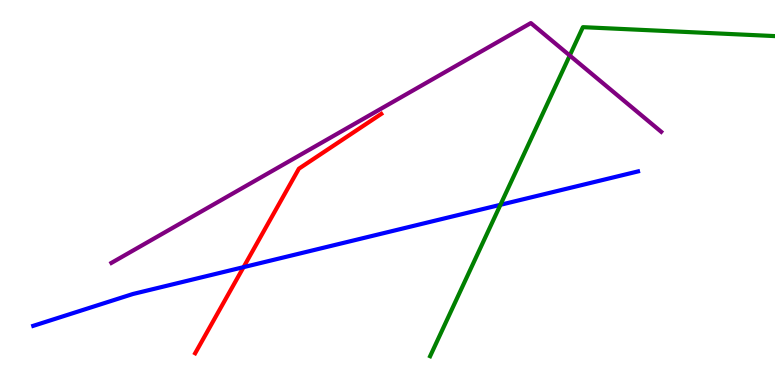[{'lines': ['blue', 'red'], 'intersections': [{'x': 3.14, 'y': 3.06}]}, {'lines': ['green', 'red'], 'intersections': []}, {'lines': ['purple', 'red'], 'intersections': []}, {'lines': ['blue', 'green'], 'intersections': [{'x': 6.46, 'y': 4.68}]}, {'lines': ['blue', 'purple'], 'intersections': []}, {'lines': ['green', 'purple'], 'intersections': [{'x': 7.35, 'y': 8.56}]}]